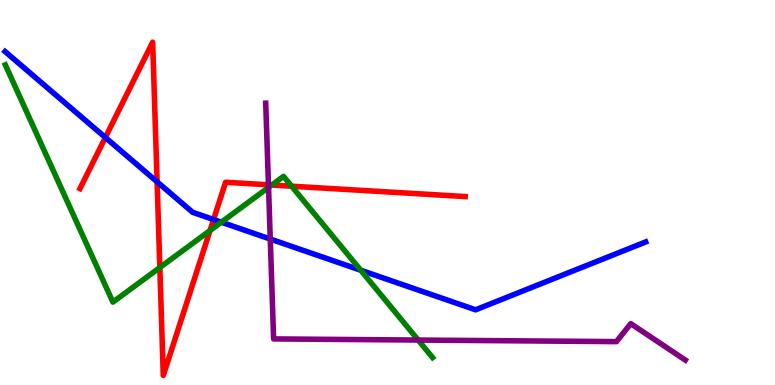[{'lines': ['blue', 'red'], 'intersections': [{'x': 1.36, 'y': 6.43}, {'x': 2.03, 'y': 5.28}, {'x': 2.76, 'y': 4.3}]}, {'lines': ['green', 'red'], 'intersections': [{'x': 2.06, 'y': 3.05}, {'x': 2.71, 'y': 4.01}, {'x': 3.51, 'y': 5.19}, {'x': 3.76, 'y': 5.16}]}, {'lines': ['purple', 'red'], 'intersections': [{'x': 3.46, 'y': 5.2}]}, {'lines': ['blue', 'green'], 'intersections': [{'x': 2.86, 'y': 4.23}, {'x': 4.65, 'y': 2.98}]}, {'lines': ['blue', 'purple'], 'intersections': [{'x': 3.49, 'y': 3.79}]}, {'lines': ['green', 'purple'], 'intersections': [{'x': 3.47, 'y': 5.13}, {'x': 5.4, 'y': 1.17}]}]